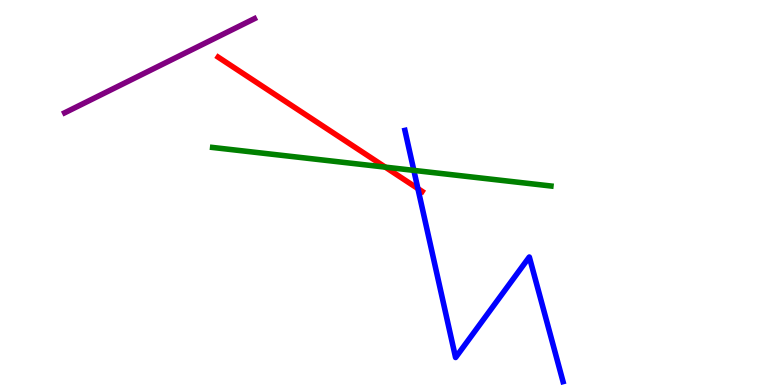[{'lines': ['blue', 'red'], 'intersections': [{'x': 5.39, 'y': 5.1}]}, {'lines': ['green', 'red'], 'intersections': [{'x': 4.97, 'y': 5.66}]}, {'lines': ['purple', 'red'], 'intersections': []}, {'lines': ['blue', 'green'], 'intersections': [{'x': 5.34, 'y': 5.57}]}, {'lines': ['blue', 'purple'], 'intersections': []}, {'lines': ['green', 'purple'], 'intersections': []}]